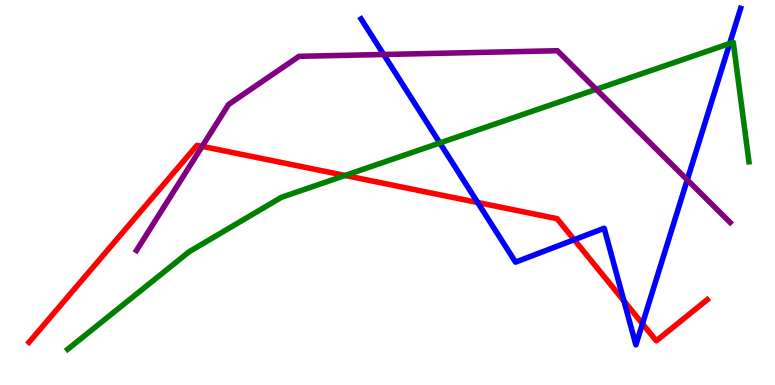[{'lines': ['blue', 'red'], 'intersections': [{'x': 6.16, 'y': 4.74}, {'x': 7.41, 'y': 3.77}, {'x': 8.05, 'y': 2.18}, {'x': 8.29, 'y': 1.59}]}, {'lines': ['green', 'red'], 'intersections': [{'x': 4.45, 'y': 5.44}]}, {'lines': ['purple', 'red'], 'intersections': [{'x': 2.61, 'y': 6.2}]}, {'lines': ['blue', 'green'], 'intersections': [{'x': 5.68, 'y': 6.29}, {'x': 9.42, 'y': 8.87}]}, {'lines': ['blue', 'purple'], 'intersections': [{'x': 4.95, 'y': 8.58}, {'x': 8.87, 'y': 5.33}]}, {'lines': ['green', 'purple'], 'intersections': [{'x': 7.69, 'y': 7.68}]}]